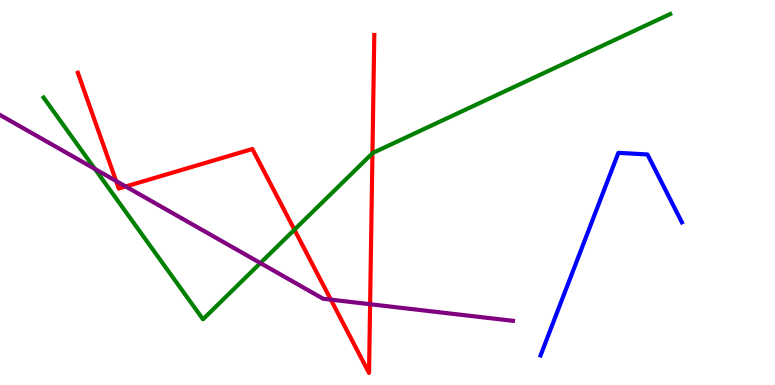[{'lines': ['blue', 'red'], 'intersections': []}, {'lines': ['green', 'red'], 'intersections': [{'x': 3.8, 'y': 4.03}, {'x': 4.81, 'y': 6.02}]}, {'lines': ['purple', 'red'], 'intersections': [{'x': 1.5, 'y': 5.3}, {'x': 1.62, 'y': 5.16}, {'x': 4.27, 'y': 2.22}, {'x': 4.78, 'y': 2.1}]}, {'lines': ['blue', 'green'], 'intersections': []}, {'lines': ['blue', 'purple'], 'intersections': []}, {'lines': ['green', 'purple'], 'intersections': [{'x': 1.22, 'y': 5.61}, {'x': 3.36, 'y': 3.17}]}]